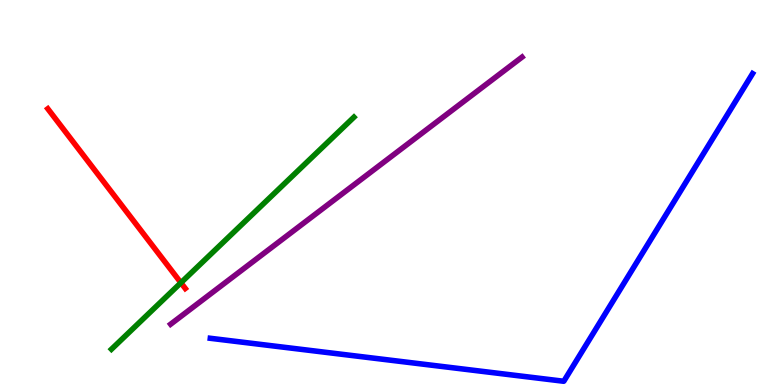[{'lines': ['blue', 'red'], 'intersections': []}, {'lines': ['green', 'red'], 'intersections': [{'x': 2.33, 'y': 2.66}]}, {'lines': ['purple', 'red'], 'intersections': []}, {'lines': ['blue', 'green'], 'intersections': []}, {'lines': ['blue', 'purple'], 'intersections': []}, {'lines': ['green', 'purple'], 'intersections': []}]